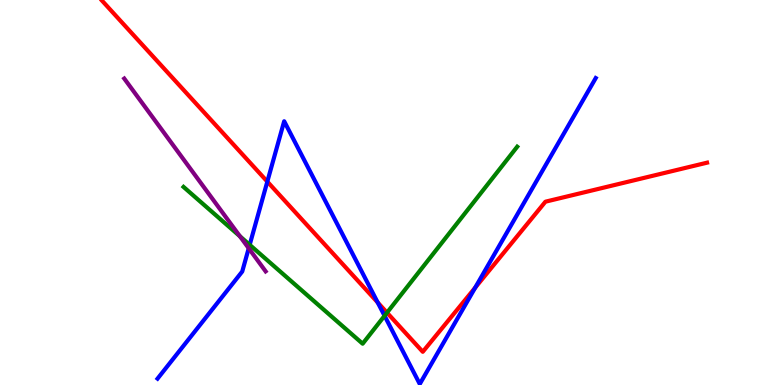[{'lines': ['blue', 'red'], 'intersections': [{'x': 3.45, 'y': 5.28}, {'x': 4.87, 'y': 2.14}, {'x': 6.13, 'y': 2.53}]}, {'lines': ['green', 'red'], 'intersections': [{'x': 4.99, 'y': 1.88}]}, {'lines': ['purple', 'red'], 'intersections': []}, {'lines': ['blue', 'green'], 'intersections': [{'x': 3.22, 'y': 3.64}, {'x': 4.96, 'y': 1.8}]}, {'lines': ['blue', 'purple'], 'intersections': [{'x': 3.21, 'y': 3.55}]}, {'lines': ['green', 'purple'], 'intersections': [{'x': 3.1, 'y': 3.86}]}]